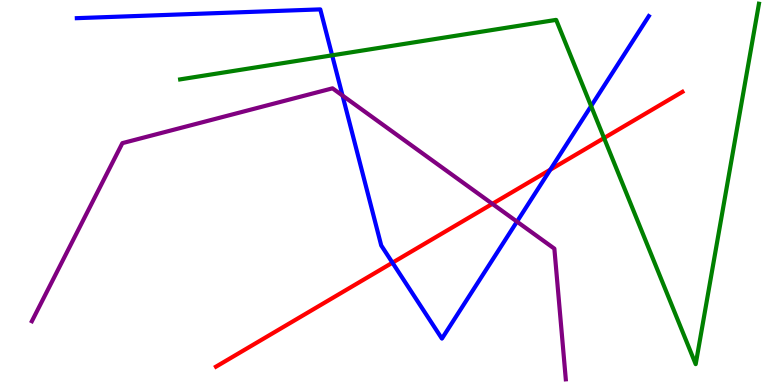[{'lines': ['blue', 'red'], 'intersections': [{'x': 5.06, 'y': 3.18}, {'x': 7.1, 'y': 5.59}]}, {'lines': ['green', 'red'], 'intersections': [{'x': 7.79, 'y': 6.41}]}, {'lines': ['purple', 'red'], 'intersections': [{'x': 6.35, 'y': 4.71}]}, {'lines': ['blue', 'green'], 'intersections': [{'x': 4.29, 'y': 8.56}, {'x': 7.63, 'y': 7.24}]}, {'lines': ['blue', 'purple'], 'intersections': [{'x': 4.42, 'y': 7.52}, {'x': 6.67, 'y': 4.24}]}, {'lines': ['green', 'purple'], 'intersections': []}]